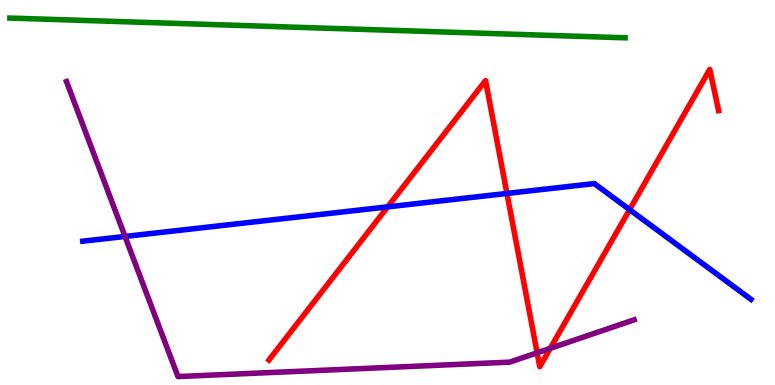[{'lines': ['blue', 'red'], 'intersections': [{'x': 5.0, 'y': 4.63}, {'x': 6.54, 'y': 4.98}, {'x': 8.12, 'y': 4.56}]}, {'lines': ['green', 'red'], 'intersections': []}, {'lines': ['purple', 'red'], 'intersections': [{'x': 6.93, 'y': 0.837}, {'x': 7.1, 'y': 0.952}]}, {'lines': ['blue', 'green'], 'intersections': []}, {'lines': ['blue', 'purple'], 'intersections': [{'x': 1.61, 'y': 3.86}]}, {'lines': ['green', 'purple'], 'intersections': []}]